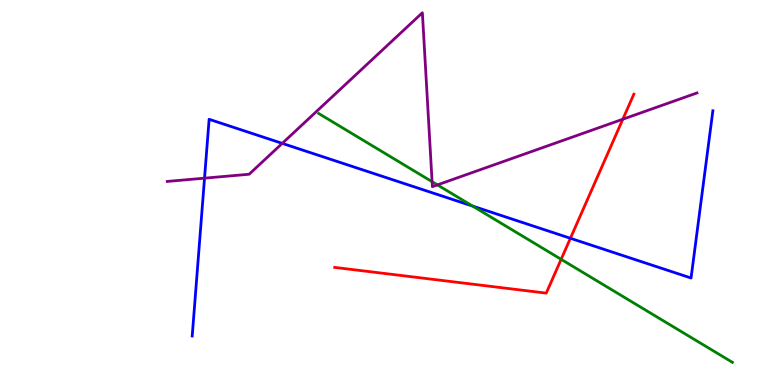[{'lines': ['blue', 'red'], 'intersections': [{'x': 7.36, 'y': 3.81}]}, {'lines': ['green', 'red'], 'intersections': [{'x': 7.24, 'y': 3.26}]}, {'lines': ['purple', 'red'], 'intersections': [{'x': 8.04, 'y': 6.9}]}, {'lines': ['blue', 'green'], 'intersections': [{'x': 6.1, 'y': 4.65}]}, {'lines': ['blue', 'purple'], 'intersections': [{'x': 2.64, 'y': 5.37}, {'x': 3.64, 'y': 6.28}]}, {'lines': ['green', 'purple'], 'intersections': [{'x': 5.58, 'y': 5.28}, {'x': 5.64, 'y': 5.2}]}]